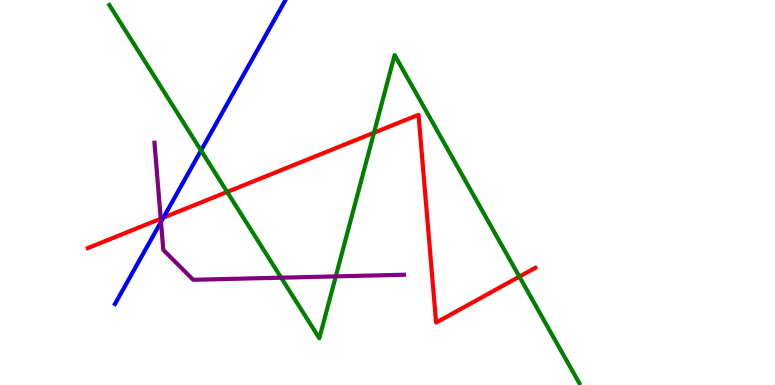[{'lines': ['blue', 'red'], 'intersections': [{'x': 2.11, 'y': 4.35}]}, {'lines': ['green', 'red'], 'intersections': [{'x': 2.93, 'y': 5.01}, {'x': 4.83, 'y': 6.55}, {'x': 6.7, 'y': 2.81}]}, {'lines': ['purple', 'red'], 'intersections': [{'x': 2.07, 'y': 4.32}]}, {'lines': ['blue', 'green'], 'intersections': [{'x': 2.59, 'y': 6.09}]}, {'lines': ['blue', 'purple'], 'intersections': [{'x': 2.08, 'y': 4.24}]}, {'lines': ['green', 'purple'], 'intersections': [{'x': 3.63, 'y': 2.79}, {'x': 4.33, 'y': 2.82}]}]